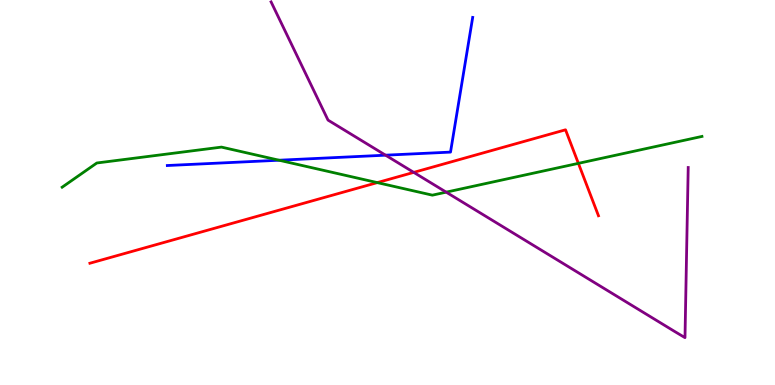[{'lines': ['blue', 'red'], 'intersections': []}, {'lines': ['green', 'red'], 'intersections': [{'x': 4.87, 'y': 5.26}, {'x': 7.46, 'y': 5.76}]}, {'lines': ['purple', 'red'], 'intersections': [{'x': 5.34, 'y': 5.52}]}, {'lines': ['blue', 'green'], 'intersections': [{'x': 3.6, 'y': 5.84}]}, {'lines': ['blue', 'purple'], 'intersections': [{'x': 4.97, 'y': 5.97}]}, {'lines': ['green', 'purple'], 'intersections': [{'x': 5.76, 'y': 5.01}]}]